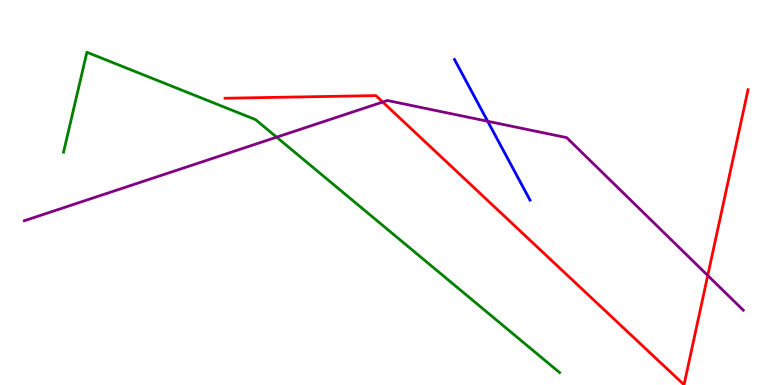[{'lines': ['blue', 'red'], 'intersections': []}, {'lines': ['green', 'red'], 'intersections': []}, {'lines': ['purple', 'red'], 'intersections': [{'x': 4.94, 'y': 7.35}, {'x': 9.13, 'y': 2.85}]}, {'lines': ['blue', 'green'], 'intersections': []}, {'lines': ['blue', 'purple'], 'intersections': [{'x': 6.29, 'y': 6.85}]}, {'lines': ['green', 'purple'], 'intersections': [{'x': 3.57, 'y': 6.44}]}]